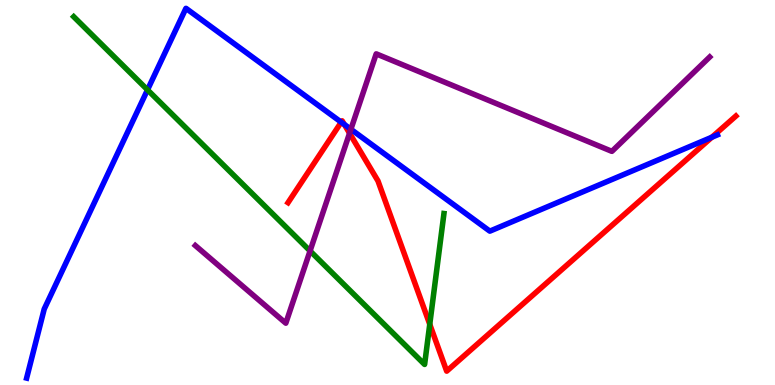[{'lines': ['blue', 'red'], 'intersections': [{'x': 4.4, 'y': 6.83}, {'x': 4.44, 'y': 6.77}, {'x': 9.19, 'y': 6.44}]}, {'lines': ['green', 'red'], 'intersections': [{'x': 5.55, 'y': 1.58}]}, {'lines': ['purple', 'red'], 'intersections': [{'x': 4.51, 'y': 6.54}]}, {'lines': ['blue', 'green'], 'intersections': [{'x': 1.9, 'y': 7.67}]}, {'lines': ['blue', 'purple'], 'intersections': [{'x': 4.53, 'y': 6.64}]}, {'lines': ['green', 'purple'], 'intersections': [{'x': 4.0, 'y': 3.48}]}]